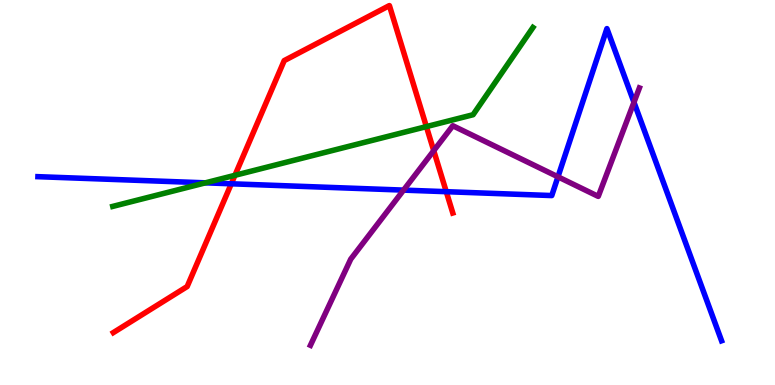[{'lines': ['blue', 'red'], 'intersections': [{'x': 2.98, 'y': 5.23}, {'x': 5.76, 'y': 5.02}]}, {'lines': ['green', 'red'], 'intersections': [{'x': 3.03, 'y': 5.45}, {'x': 5.5, 'y': 6.71}]}, {'lines': ['purple', 'red'], 'intersections': [{'x': 5.6, 'y': 6.09}]}, {'lines': ['blue', 'green'], 'intersections': [{'x': 2.65, 'y': 5.25}]}, {'lines': ['blue', 'purple'], 'intersections': [{'x': 5.21, 'y': 5.06}, {'x': 7.2, 'y': 5.41}, {'x': 8.18, 'y': 7.34}]}, {'lines': ['green', 'purple'], 'intersections': []}]